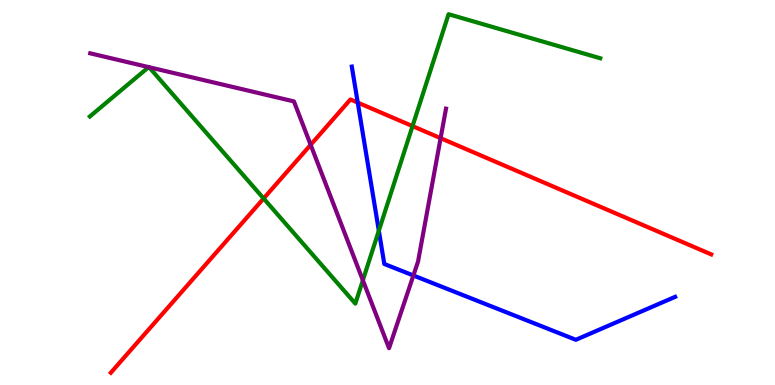[{'lines': ['blue', 'red'], 'intersections': [{'x': 4.62, 'y': 7.34}]}, {'lines': ['green', 'red'], 'intersections': [{'x': 3.4, 'y': 4.84}, {'x': 5.32, 'y': 6.72}]}, {'lines': ['purple', 'red'], 'intersections': [{'x': 4.01, 'y': 6.24}, {'x': 5.69, 'y': 6.41}]}, {'lines': ['blue', 'green'], 'intersections': [{'x': 4.89, 'y': 4.01}]}, {'lines': ['blue', 'purple'], 'intersections': [{'x': 5.33, 'y': 2.84}]}, {'lines': ['green', 'purple'], 'intersections': [{'x': 1.92, 'y': 8.26}, {'x': 1.92, 'y': 8.25}, {'x': 4.68, 'y': 2.72}]}]